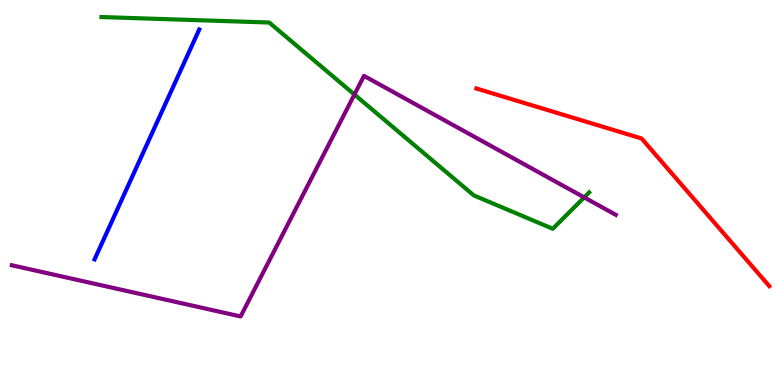[{'lines': ['blue', 'red'], 'intersections': []}, {'lines': ['green', 'red'], 'intersections': []}, {'lines': ['purple', 'red'], 'intersections': []}, {'lines': ['blue', 'green'], 'intersections': []}, {'lines': ['blue', 'purple'], 'intersections': []}, {'lines': ['green', 'purple'], 'intersections': [{'x': 4.57, 'y': 7.55}, {'x': 7.54, 'y': 4.87}]}]